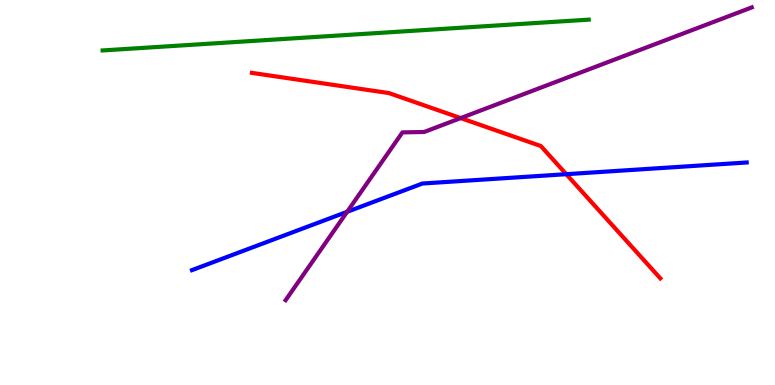[{'lines': ['blue', 'red'], 'intersections': [{'x': 7.31, 'y': 5.48}]}, {'lines': ['green', 'red'], 'intersections': []}, {'lines': ['purple', 'red'], 'intersections': [{'x': 5.94, 'y': 6.93}]}, {'lines': ['blue', 'green'], 'intersections': []}, {'lines': ['blue', 'purple'], 'intersections': [{'x': 4.48, 'y': 4.5}]}, {'lines': ['green', 'purple'], 'intersections': []}]